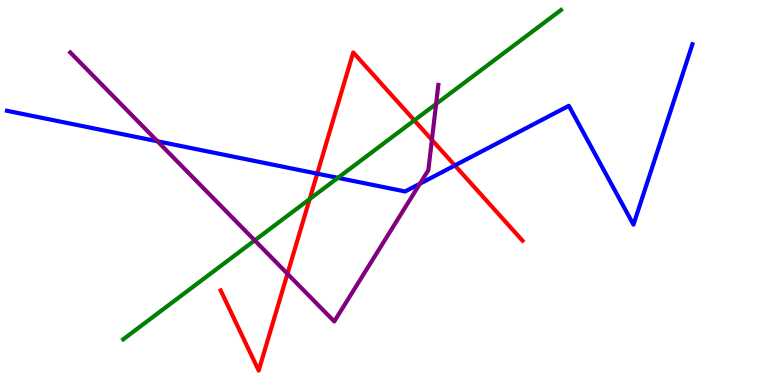[{'lines': ['blue', 'red'], 'intersections': [{'x': 4.09, 'y': 5.49}, {'x': 5.87, 'y': 5.7}]}, {'lines': ['green', 'red'], 'intersections': [{'x': 4.0, 'y': 4.83}, {'x': 5.35, 'y': 6.87}]}, {'lines': ['purple', 'red'], 'intersections': [{'x': 3.71, 'y': 2.89}, {'x': 5.57, 'y': 6.37}]}, {'lines': ['blue', 'green'], 'intersections': [{'x': 4.36, 'y': 5.38}]}, {'lines': ['blue', 'purple'], 'intersections': [{'x': 2.03, 'y': 6.33}, {'x': 5.42, 'y': 5.23}]}, {'lines': ['green', 'purple'], 'intersections': [{'x': 3.29, 'y': 3.76}, {'x': 5.63, 'y': 7.3}]}]